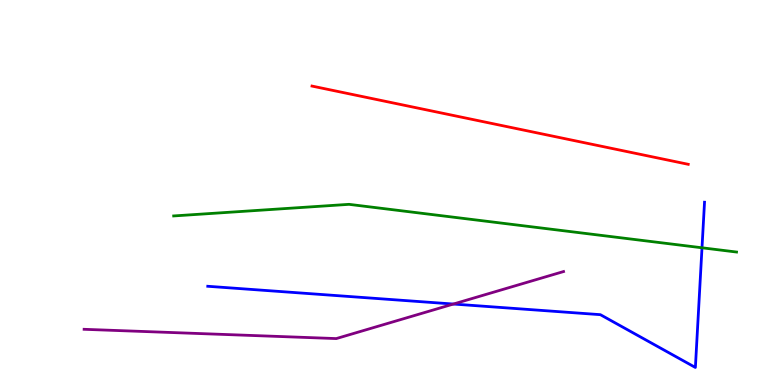[{'lines': ['blue', 'red'], 'intersections': []}, {'lines': ['green', 'red'], 'intersections': []}, {'lines': ['purple', 'red'], 'intersections': []}, {'lines': ['blue', 'green'], 'intersections': [{'x': 9.06, 'y': 3.56}]}, {'lines': ['blue', 'purple'], 'intersections': [{'x': 5.85, 'y': 2.1}]}, {'lines': ['green', 'purple'], 'intersections': []}]